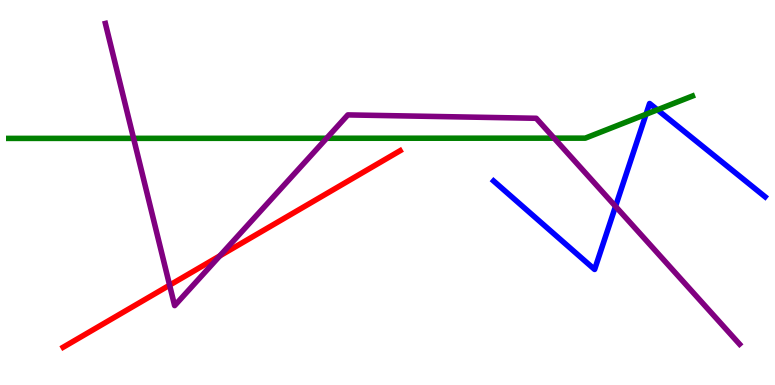[{'lines': ['blue', 'red'], 'intersections': []}, {'lines': ['green', 'red'], 'intersections': []}, {'lines': ['purple', 'red'], 'intersections': [{'x': 2.19, 'y': 2.59}, {'x': 2.84, 'y': 3.35}]}, {'lines': ['blue', 'green'], 'intersections': [{'x': 8.34, 'y': 7.03}, {'x': 8.48, 'y': 7.15}]}, {'lines': ['blue', 'purple'], 'intersections': [{'x': 7.94, 'y': 4.64}]}, {'lines': ['green', 'purple'], 'intersections': [{'x': 1.72, 'y': 6.41}, {'x': 4.21, 'y': 6.41}, {'x': 7.15, 'y': 6.41}]}]